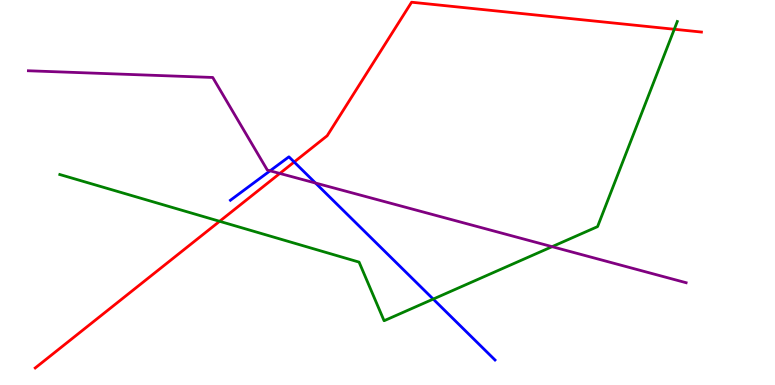[{'lines': ['blue', 'red'], 'intersections': [{'x': 3.8, 'y': 5.79}]}, {'lines': ['green', 'red'], 'intersections': [{'x': 2.83, 'y': 4.25}, {'x': 8.7, 'y': 9.24}]}, {'lines': ['purple', 'red'], 'intersections': [{'x': 3.61, 'y': 5.5}]}, {'lines': ['blue', 'green'], 'intersections': [{'x': 5.59, 'y': 2.23}]}, {'lines': ['blue', 'purple'], 'intersections': [{'x': 3.48, 'y': 5.56}, {'x': 4.07, 'y': 5.25}]}, {'lines': ['green', 'purple'], 'intersections': [{'x': 7.12, 'y': 3.59}]}]